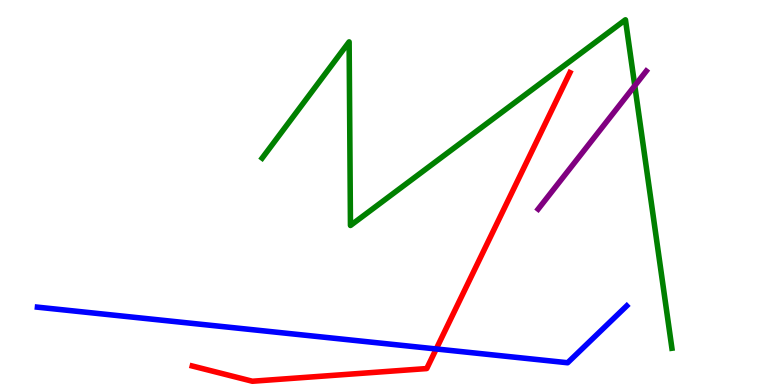[{'lines': ['blue', 'red'], 'intersections': [{'x': 5.63, 'y': 0.936}]}, {'lines': ['green', 'red'], 'intersections': []}, {'lines': ['purple', 'red'], 'intersections': []}, {'lines': ['blue', 'green'], 'intersections': []}, {'lines': ['blue', 'purple'], 'intersections': []}, {'lines': ['green', 'purple'], 'intersections': [{'x': 8.19, 'y': 7.77}]}]